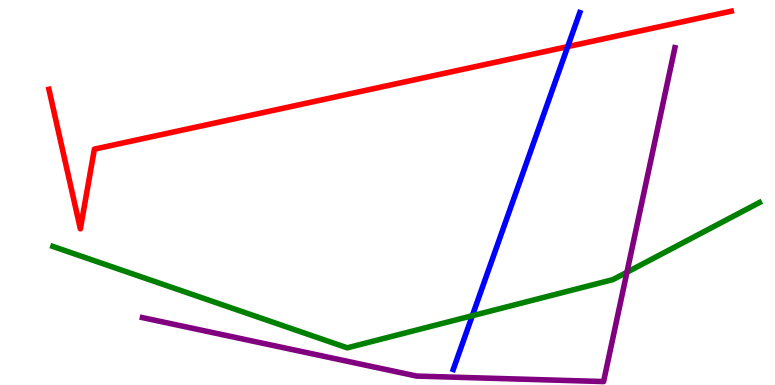[{'lines': ['blue', 'red'], 'intersections': [{'x': 7.33, 'y': 8.79}]}, {'lines': ['green', 'red'], 'intersections': []}, {'lines': ['purple', 'red'], 'intersections': []}, {'lines': ['blue', 'green'], 'intersections': [{'x': 6.09, 'y': 1.8}]}, {'lines': ['blue', 'purple'], 'intersections': []}, {'lines': ['green', 'purple'], 'intersections': [{'x': 8.09, 'y': 2.93}]}]